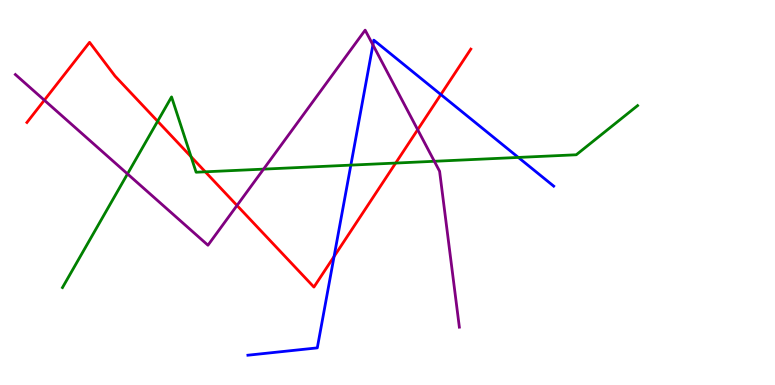[{'lines': ['blue', 'red'], 'intersections': [{'x': 4.31, 'y': 3.34}, {'x': 5.69, 'y': 7.54}]}, {'lines': ['green', 'red'], 'intersections': [{'x': 2.03, 'y': 6.85}, {'x': 2.47, 'y': 5.93}, {'x': 2.65, 'y': 5.54}, {'x': 5.11, 'y': 5.76}]}, {'lines': ['purple', 'red'], 'intersections': [{'x': 0.572, 'y': 7.4}, {'x': 3.06, 'y': 4.66}, {'x': 5.39, 'y': 6.63}]}, {'lines': ['blue', 'green'], 'intersections': [{'x': 4.53, 'y': 5.71}, {'x': 6.69, 'y': 5.91}]}, {'lines': ['blue', 'purple'], 'intersections': [{'x': 4.81, 'y': 8.83}]}, {'lines': ['green', 'purple'], 'intersections': [{'x': 1.65, 'y': 5.48}, {'x': 3.4, 'y': 5.61}, {'x': 5.6, 'y': 5.81}]}]